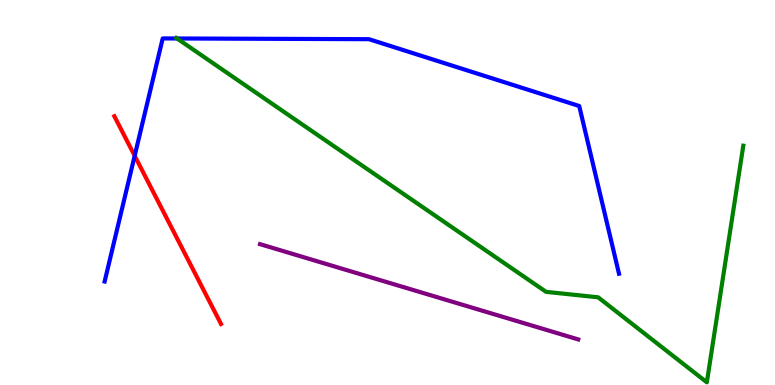[{'lines': ['blue', 'red'], 'intersections': [{'x': 1.74, 'y': 5.95}]}, {'lines': ['green', 'red'], 'intersections': []}, {'lines': ['purple', 'red'], 'intersections': []}, {'lines': ['blue', 'green'], 'intersections': [{'x': 2.28, 'y': 9.0}]}, {'lines': ['blue', 'purple'], 'intersections': []}, {'lines': ['green', 'purple'], 'intersections': []}]